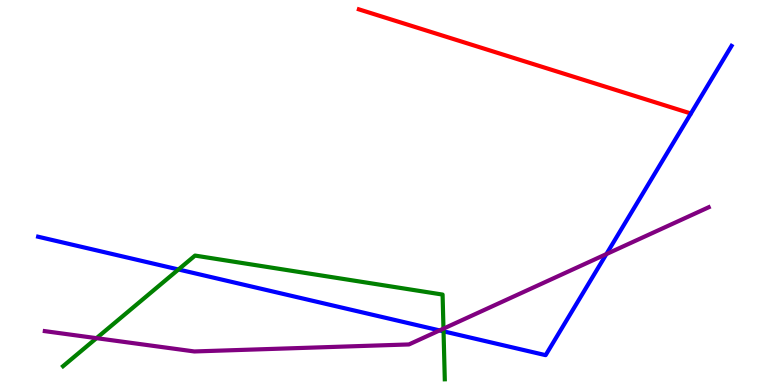[{'lines': ['blue', 'red'], 'intersections': []}, {'lines': ['green', 'red'], 'intersections': []}, {'lines': ['purple', 'red'], 'intersections': []}, {'lines': ['blue', 'green'], 'intersections': [{'x': 2.3, 'y': 3.0}, {'x': 5.72, 'y': 1.39}]}, {'lines': ['blue', 'purple'], 'intersections': [{'x': 5.67, 'y': 1.42}, {'x': 7.82, 'y': 3.4}]}, {'lines': ['green', 'purple'], 'intersections': [{'x': 1.25, 'y': 1.22}, {'x': 5.72, 'y': 1.46}]}]